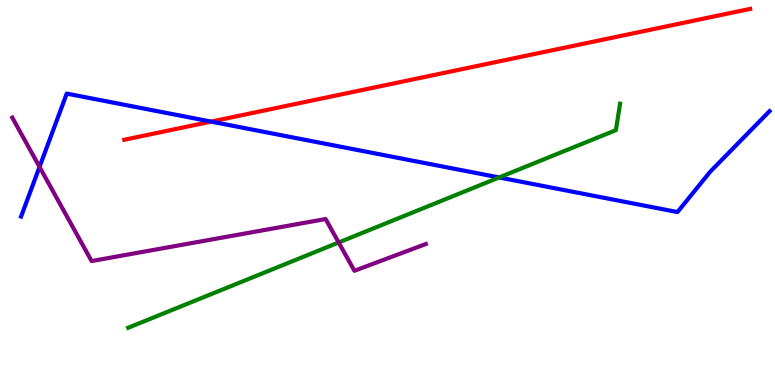[{'lines': ['blue', 'red'], 'intersections': [{'x': 2.72, 'y': 6.84}]}, {'lines': ['green', 'red'], 'intersections': []}, {'lines': ['purple', 'red'], 'intersections': []}, {'lines': ['blue', 'green'], 'intersections': [{'x': 6.44, 'y': 5.39}]}, {'lines': ['blue', 'purple'], 'intersections': [{'x': 0.51, 'y': 5.67}]}, {'lines': ['green', 'purple'], 'intersections': [{'x': 4.37, 'y': 3.7}]}]